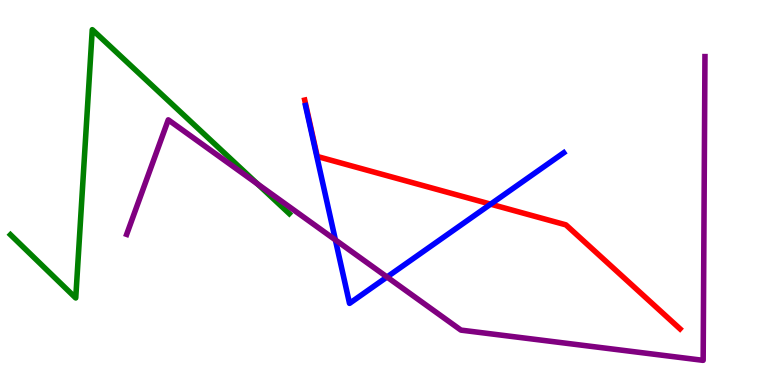[{'lines': ['blue', 'red'], 'intersections': [{'x': 6.33, 'y': 4.7}]}, {'lines': ['green', 'red'], 'intersections': []}, {'lines': ['purple', 'red'], 'intersections': []}, {'lines': ['blue', 'green'], 'intersections': []}, {'lines': ['blue', 'purple'], 'intersections': [{'x': 4.33, 'y': 3.77}, {'x': 4.99, 'y': 2.81}]}, {'lines': ['green', 'purple'], 'intersections': [{'x': 3.32, 'y': 5.22}]}]